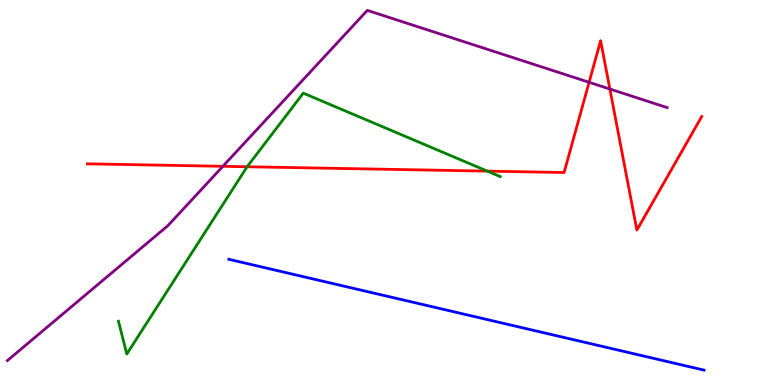[{'lines': ['blue', 'red'], 'intersections': []}, {'lines': ['green', 'red'], 'intersections': [{'x': 3.19, 'y': 5.67}, {'x': 6.29, 'y': 5.56}]}, {'lines': ['purple', 'red'], 'intersections': [{'x': 2.88, 'y': 5.68}, {'x': 7.6, 'y': 7.86}, {'x': 7.87, 'y': 7.69}]}, {'lines': ['blue', 'green'], 'intersections': []}, {'lines': ['blue', 'purple'], 'intersections': []}, {'lines': ['green', 'purple'], 'intersections': []}]